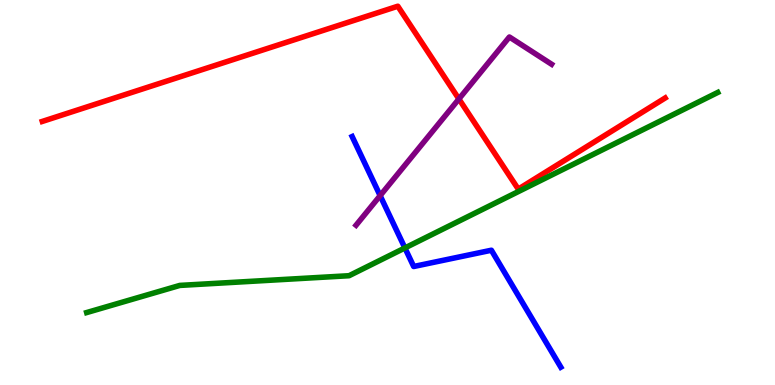[{'lines': ['blue', 'red'], 'intersections': []}, {'lines': ['green', 'red'], 'intersections': []}, {'lines': ['purple', 'red'], 'intersections': [{'x': 5.92, 'y': 7.43}]}, {'lines': ['blue', 'green'], 'intersections': [{'x': 5.22, 'y': 3.56}]}, {'lines': ['blue', 'purple'], 'intersections': [{'x': 4.9, 'y': 4.92}]}, {'lines': ['green', 'purple'], 'intersections': []}]